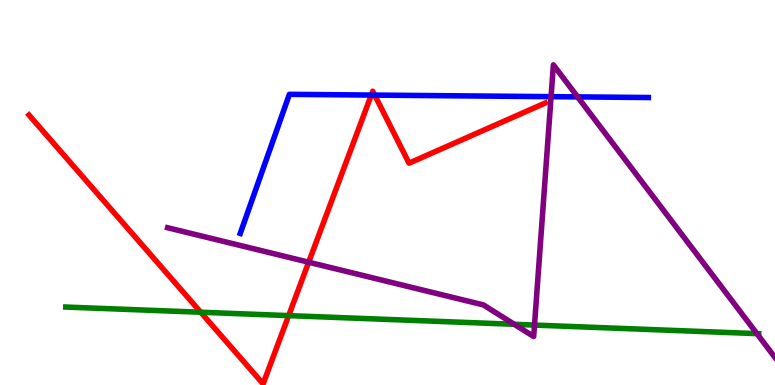[{'lines': ['blue', 'red'], 'intersections': [{'x': 4.79, 'y': 7.53}, {'x': 4.83, 'y': 7.53}]}, {'lines': ['green', 'red'], 'intersections': [{'x': 2.59, 'y': 1.89}, {'x': 3.72, 'y': 1.8}]}, {'lines': ['purple', 'red'], 'intersections': [{'x': 3.98, 'y': 3.19}]}, {'lines': ['blue', 'green'], 'intersections': []}, {'lines': ['blue', 'purple'], 'intersections': [{'x': 7.11, 'y': 7.49}, {'x': 7.45, 'y': 7.48}]}, {'lines': ['green', 'purple'], 'intersections': [{'x': 6.64, 'y': 1.58}, {'x': 6.9, 'y': 1.56}, {'x': 9.77, 'y': 1.33}]}]